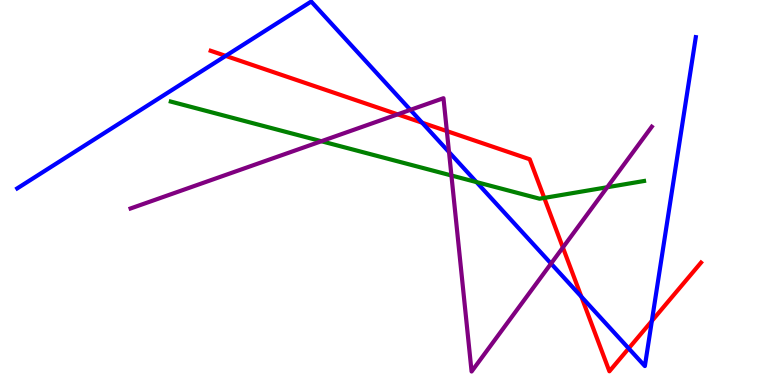[{'lines': ['blue', 'red'], 'intersections': [{'x': 2.91, 'y': 8.55}, {'x': 5.45, 'y': 6.81}, {'x': 7.5, 'y': 2.29}, {'x': 8.11, 'y': 0.951}, {'x': 8.41, 'y': 1.66}]}, {'lines': ['green', 'red'], 'intersections': [{'x': 7.02, 'y': 4.86}]}, {'lines': ['purple', 'red'], 'intersections': [{'x': 5.13, 'y': 7.03}, {'x': 5.77, 'y': 6.59}, {'x': 7.26, 'y': 3.57}]}, {'lines': ['blue', 'green'], 'intersections': [{'x': 6.15, 'y': 5.27}]}, {'lines': ['blue', 'purple'], 'intersections': [{'x': 5.3, 'y': 7.15}, {'x': 5.79, 'y': 6.05}, {'x': 7.11, 'y': 3.15}]}, {'lines': ['green', 'purple'], 'intersections': [{'x': 4.15, 'y': 6.33}, {'x': 5.82, 'y': 5.44}, {'x': 7.84, 'y': 5.14}]}]